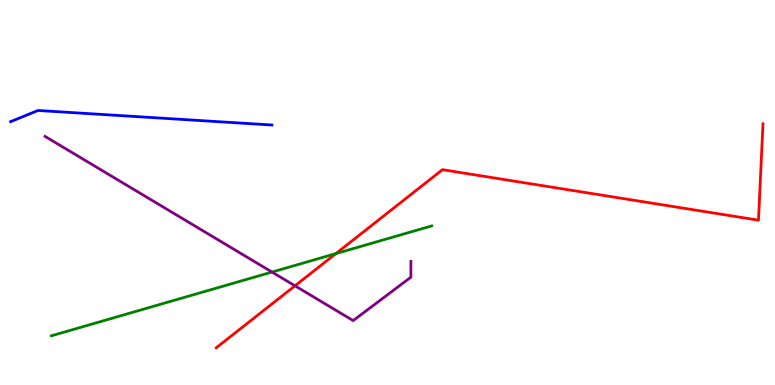[{'lines': ['blue', 'red'], 'intersections': []}, {'lines': ['green', 'red'], 'intersections': [{'x': 4.33, 'y': 3.41}]}, {'lines': ['purple', 'red'], 'intersections': [{'x': 3.81, 'y': 2.58}]}, {'lines': ['blue', 'green'], 'intersections': []}, {'lines': ['blue', 'purple'], 'intersections': []}, {'lines': ['green', 'purple'], 'intersections': [{'x': 3.51, 'y': 2.93}]}]